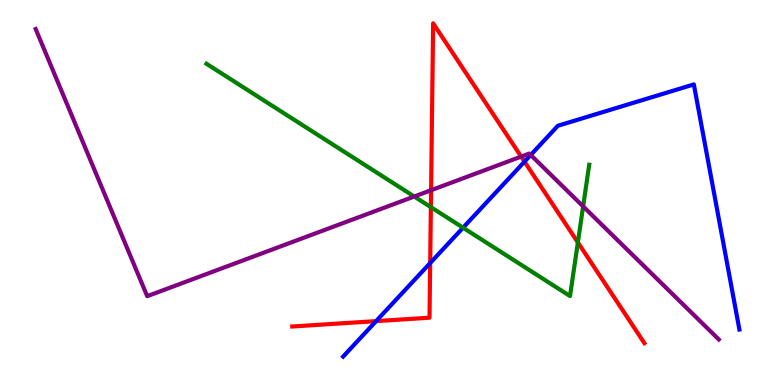[{'lines': ['blue', 'red'], 'intersections': [{'x': 4.85, 'y': 1.66}, {'x': 5.55, 'y': 3.17}, {'x': 6.77, 'y': 5.8}]}, {'lines': ['green', 'red'], 'intersections': [{'x': 5.56, 'y': 4.62}, {'x': 7.46, 'y': 3.7}]}, {'lines': ['purple', 'red'], 'intersections': [{'x': 5.56, 'y': 5.06}, {'x': 6.72, 'y': 5.93}]}, {'lines': ['blue', 'green'], 'intersections': [{'x': 5.97, 'y': 4.09}]}, {'lines': ['blue', 'purple'], 'intersections': [{'x': 6.85, 'y': 5.97}]}, {'lines': ['green', 'purple'], 'intersections': [{'x': 5.34, 'y': 4.9}, {'x': 7.52, 'y': 4.64}]}]